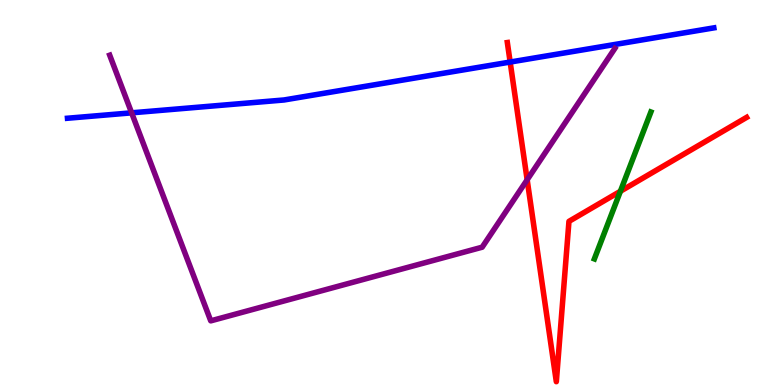[{'lines': ['blue', 'red'], 'intersections': [{'x': 6.58, 'y': 8.39}]}, {'lines': ['green', 'red'], 'intersections': [{'x': 8.01, 'y': 5.03}]}, {'lines': ['purple', 'red'], 'intersections': [{'x': 6.8, 'y': 5.33}]}, {'lines': ['blue', 'green'], 'intersections': []}, {'lines': ['blue', 'purple'], 'intersections': [{'x': 1.7, 'y': 7.07}]}, {'lines': ['green', 'purple'], 'intersections': []}]